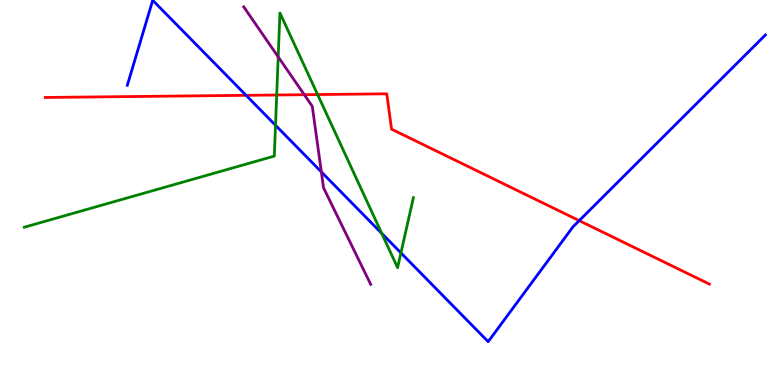[{'lines': ['blue', 'red'], 'intersections': [{'x': 3.18, 'y': 7.52}, {'x': 7.47, 'y': 4.27}]}, {'lines': ['green', 'red'], 'intersections': [{'x': 3.57, 'y': 7.53}, {'x': 4.1, 'y': 7.54}]}, {'lines': ['purple', 'red'], 'intersections': [{'x': 3.93, 'y': 7.54}]}, {'lines': ['blue', 'green'], 'intersections': [{'x': 3.56, 'y': 6.75}, {'x': 4.93, 'y': 3.94}, {'x': 5.17, 'y': 3.43}]}, {'lines': ['blue', 'purple'], 'intersections': [{'x': 4.15, 'y': 5.53}]}, {'lines': ['green', 'purple'], 'intersections': [{'x': 3.59, 'y': 8.52}]}]